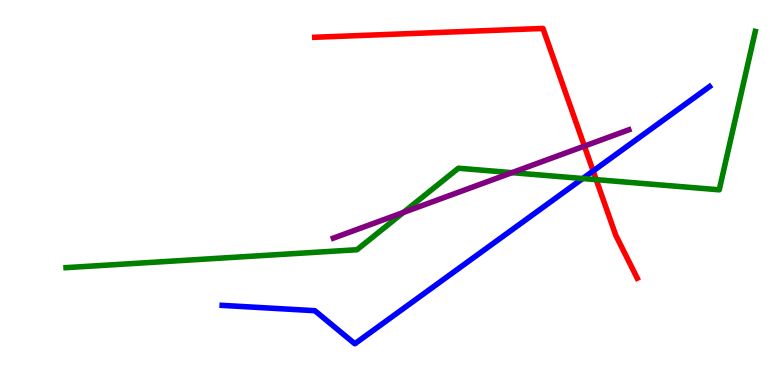[{'lines': ['blue', 'red'], 'intersections': [{'x': 7.65, 'y': 5.56}]}, {'lines': ['green', 'red'], 'intersections': [{'x': 7.69, 'y': 5.33}]}, {'lines': ['purple', 'red'], 'intersections': [{'x': 7.54, 'y': 6.2}]}, {'lines': ['blue', 'green'], 'intersections': [{'x': 7.52, 'y': 5.36}]}, {'lines': ['blue', 'purple'], 'intersections': []}, {'lines': ['green', 'purple'], 'intersections': [{'x': 5.2, 'y': 4.48}, {'x': 6.61, 'y': 5.52}]}]